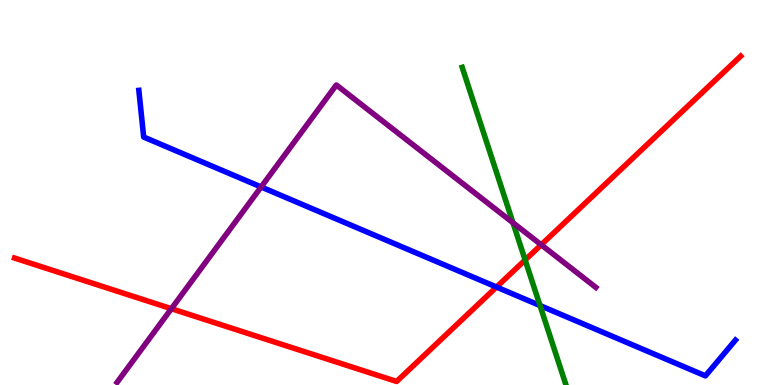[{'lines': ['blue', 'red'], 'intersections': [{'x': 6.41, 'y': 2.54}]}, {'lines': ['green', 'red'], 'intersections': [{'x': 6.78, 'y': 3.25}]}, {'lines': ['purple', 'red'], 'intersections': [{'x': 2.21, 'y': 1.98}, {'x': 6.98, 'y': 3.64}]}, {'lines': ['blue', 'green'], 'intersections': [{'x': 6.97, 'y': 2.06}]}, {'lines': ['blue', 'purple'], 'intersections': [{'x': 3.37, 'y': 5.14}]}, {'lines': ['green', 'purple'], 'intersections': [{'x': 6.62, 'y': 4.21}]}]